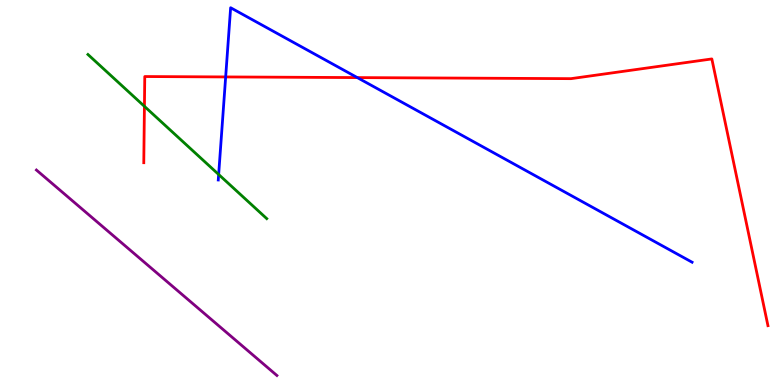[{'lines': ['blue', 'red'], 'intersections': [{'x': 2.91, 'y': 8.0}, {'x': 4.61, 'y': 7.98}]}, {'lines': ['green', 'red'], 'intersections': [{'x': 1.86, 'y': 7.24}]}, {'lines': ['purple', 'red'], 'intersections': []}, {'lines': ['blue', 'green'], 'intersections': [{'x': 2.82, 'y': 5.47}]}, {'lines': ['blue', 'purple'], 'intersections': []}, {'lines': ['green', 'purple'], 'intersections': []}]